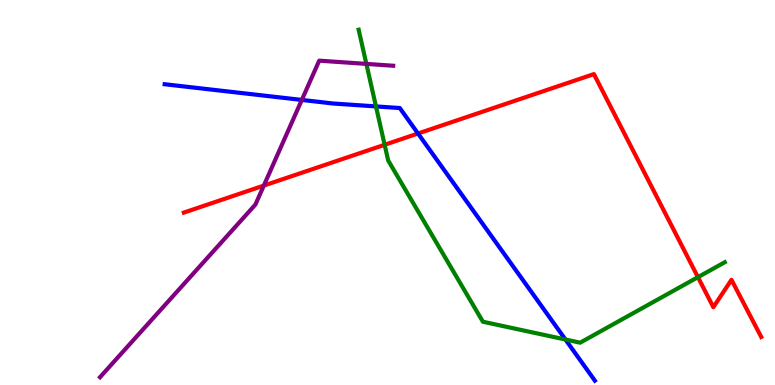[{'lines': ['blue', 'red'], 'intersections': [{'x': 5.39, 'y': 6.53}]}, {'lines': ['green', 'red'], 'intersections': [{'x': 4.96, 'y': 6.24}, {'x': 9.01, 'y': 2.8}]}, {'lines': ['purple', 'red'], 'intersections': [{'x': 3.4, 'y': 5.18}]}, {'lines': ['blue', 'green'], 'intersections': [{'x': 4.85, 'y': 7.24}, {'x': 7.3, 'y': 1.18}]}, {'lines': ['blue', 'purple'], 'intersections': [{'x': 3.89, 'y': 7.4}]}, {'lines': ['green', 'purple'], 'intersections': [{'x': 4.73, 'y': 8.34}]}]